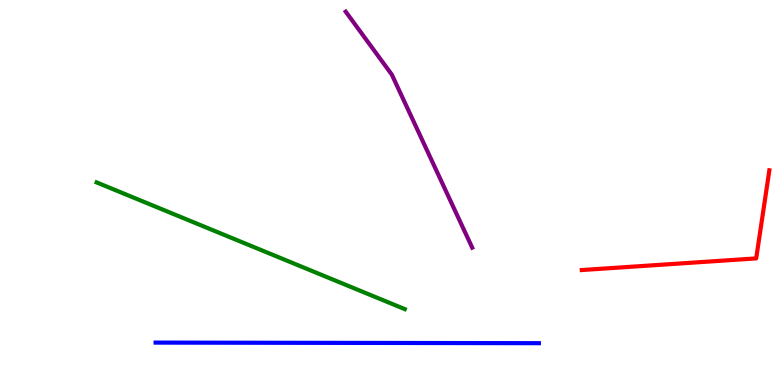[{'lines': ['blue', 'red'], 'intersections': []}, {'lines': ['green', 'red'], 'intersections': []}, {'lines': ['purple', 'red'], 'intersections': []}, {'lines': ['blue', 'green'], 'intersections': []}, {'lines': ['blue', 'purple'], 'intersections': []}, {'lines': ['green', 'purple'], 'intersections': []}]